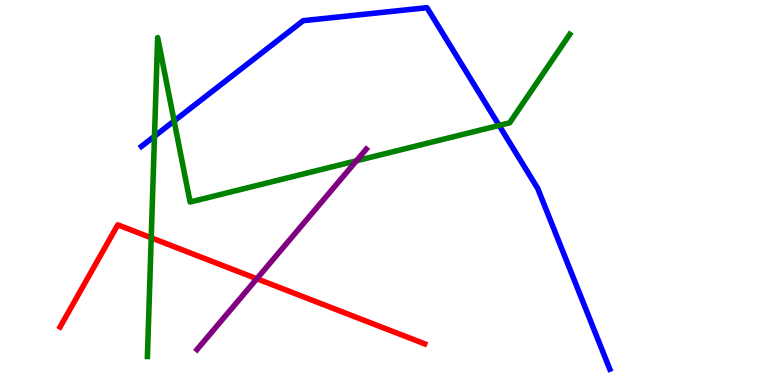[{'lines': ['blue', 'red'], 'intersections': []}, {'lines': ['green', 'red'], 'intersections': [{'x': 1.95, 'y': 3.82}]}, {'lines': ['purple', 'red'], 'intersections': [{'x': 3.31, 'y': 2.76}]}, {'lines': ['blue', 'green'], 'intersections': [{'x': 1.99, 'y': 6.46}, {'x': 2.25, 'y': 6.86}, {'x': 6.44, 'y': 6.74}]}, {'lines': ['blue', 'purple'], 'intersections': []}, {'lines': ['green', 'purple'], 'intersections': [{'x': 4.6, 'y': 5.82}]}]